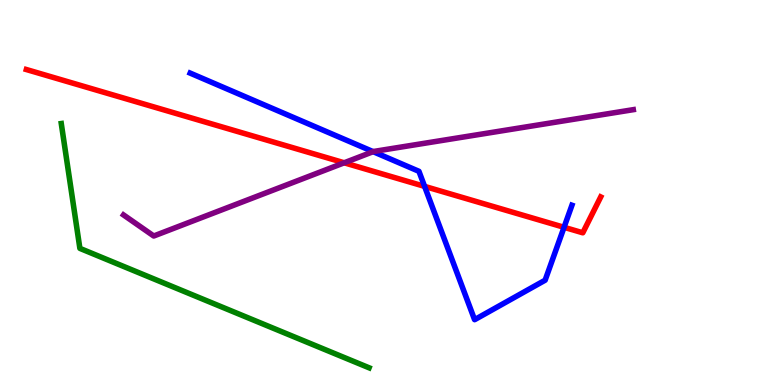[{'lines': ['blue', 'red'], 'intersections': [{'x': 5.48, 'y': 5.16}, {'x': 7.28, 'y': 4.1}]}, {'lines': ['green', 'red'], 'intersections': []}, {'lines': ['purple', 'red'], 'intersections': [{'x': 4.44, 'y': 5.77}]}, {'lines': ['blue', 'green'], 'intersections': []}, {'lines': ['blue', 'purple'], 'intersections': [{'x': 4.81, 'y': 6.06}]}, {'lines': ['green', 'purple'], 'intersections': []}]